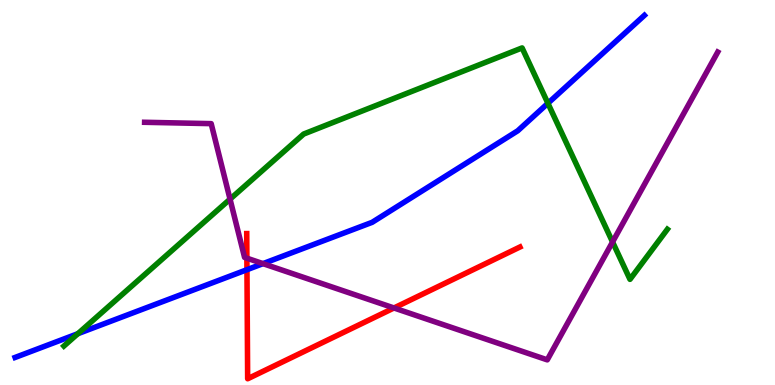[{'lines': ['blue', 'red'], 'intersections': [{'x': 3.19, 'y': 2.99}]}, {'lines': ['green', 'red'], 'intersections': []}, {'lines': ['purple', 'red'], 'intersections': [{'x': 3.19, 'y': 3.29}, {'x': 5.08, 'y': 2.0}]}, {'lines': ['blue', 'green'], 'intersections': [{'x': 1.0, 'y': 1.33}, {'x': 7.07, 'y': 7.32}]}, {'lines': ['blue', 'purple'], 'intersections': [{'x': 3.39, 'y': 3.15}]}, {'lines': ['green', 'purple'], 'intersections': [{'x': 2.97, 'y': 4.83}, {'x': 7.9, 'y': 3.72}]}]